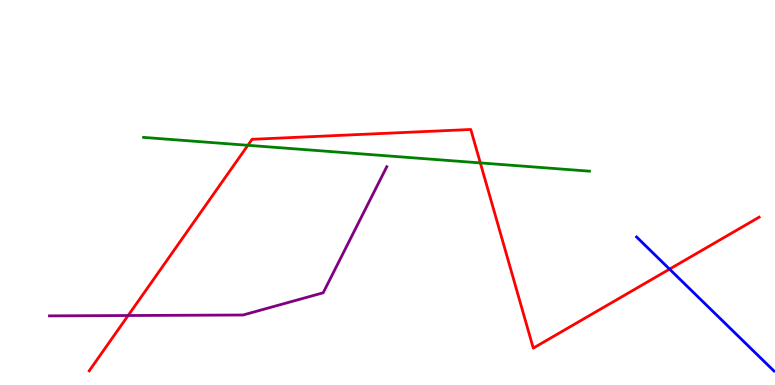[{'lines': ['blue', 'red'], 'intersections': [{'x': 8.64, 'y': 3.01}]}, {'lines': ['green', 'red'], 'intersections': [{'x': 3.2, 'y': 6.23}, {'x': 6.2, 'y': 5.77}]}, {'lines': ['purple', 'red'], 'intersections': [{'x': 1.65, 'y': 1.8}]}, {'lines': ['blue', 'green'], 'intersections': []}, {'lines': ['blue', 'purple'], 'intersections': []}, {'lines': ['green', 'purple'], 'intersections': []}]